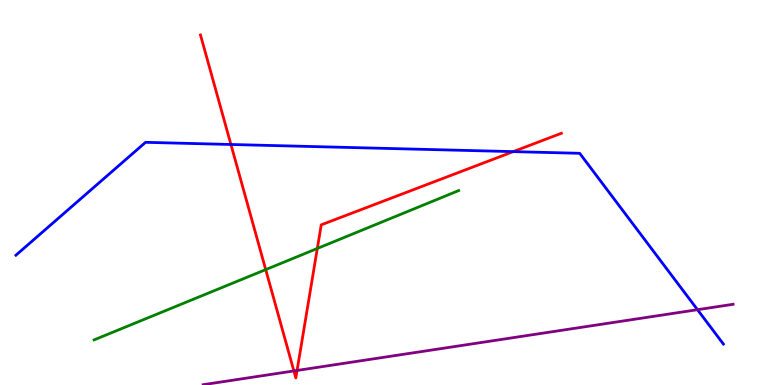[{'lines': ['blue', 'red'], 'intersections': [{'x': 2.98, 'y': 6.25}, {'x': 6.62, 'y': 6.06}]}, {'lines': ['green', 'red'], 'intersections': [{'x': 3.43, 'y': 3.0}, {'x': 4.09, 'y': 3.55}]}, {'lines': ['purple', 'red'], 'intersections': [{'x': 3.79, 'y': 0.365}, {'x': 3.83, 'y': 0.378}]}, {'lines': ['blue', 'green'], 'intersections': []}, {'lines': ['blue', 'purple'], 'intersections': [{'x': 9.0, 'y': 1.96}]}, {'lines': ['green', 'purple'], 'intersections': []}]